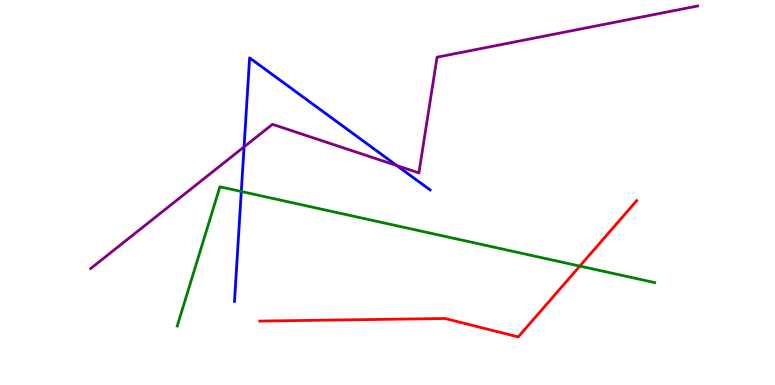[{'lines': ['blue', 'red'], 'intersections': []}, {'lines': ['green', 'red'], 'intersections': [{'x': 7.48, 'y': 3.09}]}, {'lines': ['purple', 'red'], 'intersections': []}, {'lines': ['blue', 'green'], 'intersections': [{'x': 3.11, 'y': 5.03}]}, {'lines': ['blue', 'purple'], 'intersections': [{'x': 3.15, 'y': 6.19}, {'x': 5.12, 'y': 5.7}]}, {'lines': ['green', 'purple'], 'intersections': []}]